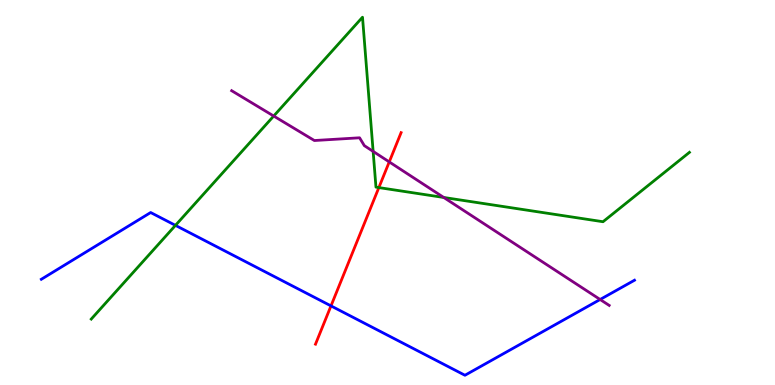[{'lines': ['blue', 'red'], 'intersections': [{'x': 4.27, 'y': 2.05}]}, {'lines': ['green', 'red'], 'intersections': [{'x': 4.89, 'y': 5.13}]}, {'lines': ['purple', 'red'], 'intersections': [{'x': 5.02, 'y': 5.79}]}, {'lines': ['blue', 'green'], 'intersections': [{'x': 2.26, 'y': 4.15}]}, {'lines': ['blue', 'purple'], 'intersections': [{'x': 7.74, 'y': 2.22}]}, {'lines': ['green', 'purple'], 'intersections': [{'x': 3.53, 'y': 6.99}, {'x': 4.81, 'y': 6.07}, {'x': 5.73, 'y': 4.87}]}]